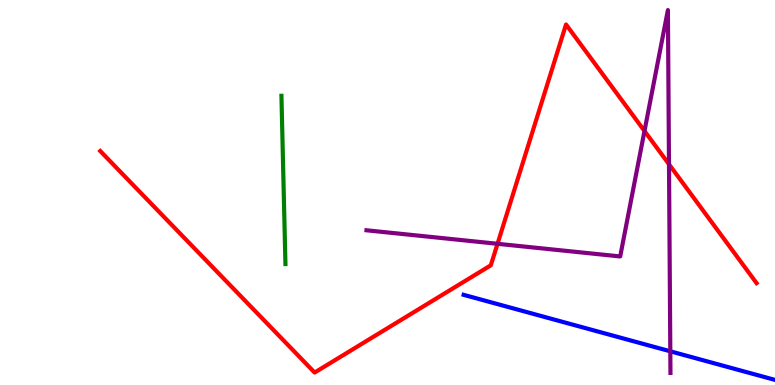[{'lines': ['blue', 'red'], 'intersections': []}, {'lines': ['green', 'red'], 'intersections': []}, {'lines': ['purple', 'red'], 'intersections': [{'x': 6.42, 'y': 3.67}, {'x': 8.32, 'y': 6.6}, {'x': 8.63, 'y': 5.73}]}, {'lines': ['blue', 'green'], 'intersections': []}, {'lines': ['blue', 'purple'], 'intersections': [{'x': 8.65, 'y': 0.875}]}, {'lines': ['green', 'purple'], 'intersections': []}]